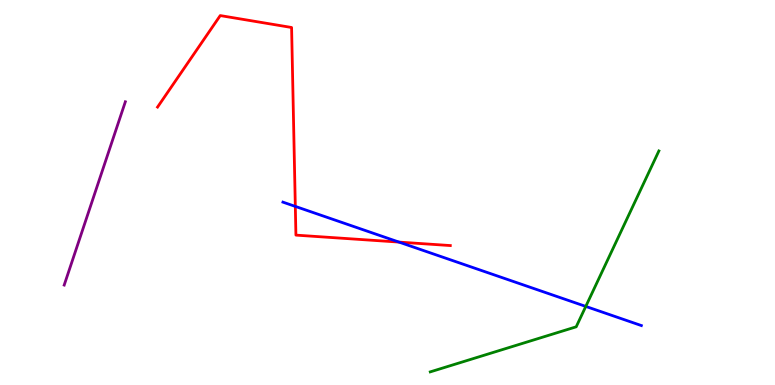[{'lines': ['blue', 'red'], 'intersections': [{'x': 3.81, 'y': 4.64}, {'x': 5.15, 'y': 3.71}]}, {'lines': ['green', 'red'], 'intersections': []}, {'lines': ['purple', 'red'], 'intersections': []}, {'lines': ['blue', 'green'], 'intersections': [{'x': 7.56, 'y': 2.04}]}, {'lines': ['blue', 'purple'], 'intersections': []}, {'lines': ['green', 'purple'], 'intersections': []}]